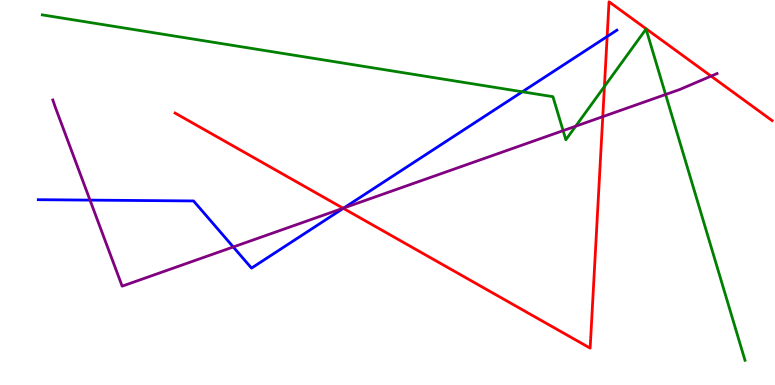[{'lines': ['blue', 'red'], 'intersections': [{'x': 4.43, 'y': 4.59}, {'x': 7.83, 'y': 9.05}]}, {'lines': ['green', 'red'], 'intersections': [{'x': 7.8, 'y': 7.75}]}, {'lines': ['purple', 'red'], 'intersections': [{'x': 4.43, 'y': 4.59}, {'x': 7.78, 'y': 6.97}, {'x': 9.18, 'y': 8.02}]}, {'lines': ['blue', 'green'], 'intersections': [{'x': 6.74, 'y': 7.62}]}, {'lines': ['blue', 'purple'], 'intersections': [{'x': 1.16, 'y': 4.8}, {'x': 3.01, 'y': 3.59}, {'x': 4.44, 'y': 4.6}]}, {'lines': ['green', 'purple'], 'intersections': [{'x': 7.27, 'y': 6.61}, {'x': 7.43, 'y': 6.72}, {'x': 8.59, 'y': 7.55}]}]